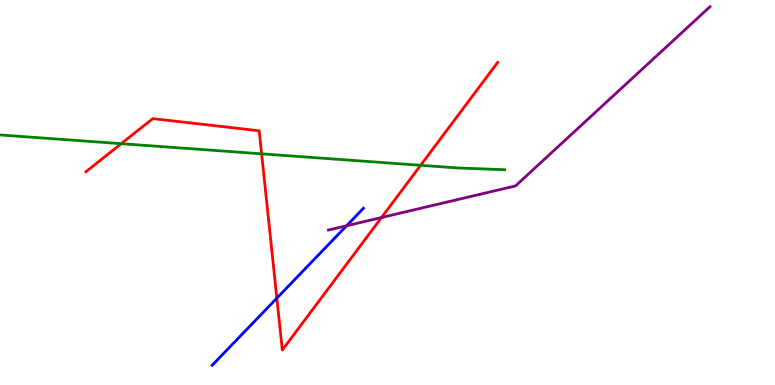[{'lines': ['blue', 'red'], 'intersections': [{'x': 3.57, 'y': 2.26}]}, {'lines': ['green', 'red'], 'intersections': [{'x': 1.56, 'y': 6.27}, {'x': 3.38, 'y': 6.0}, {'x': 5.43, 'y': 5.71}]}, {'lines': ['purple', 'red'], 'intersections': [{'x': 4.92, 'y': 4.35}]}, {'lines': ['blue', 'green'], 'intersections': []}, {'lines': ['blue', 'purple'], 'intersections': [{'x': 4.47, 'y': 4.14}]}, {'lines': ['green', 'purple'], 'intersections': []}]